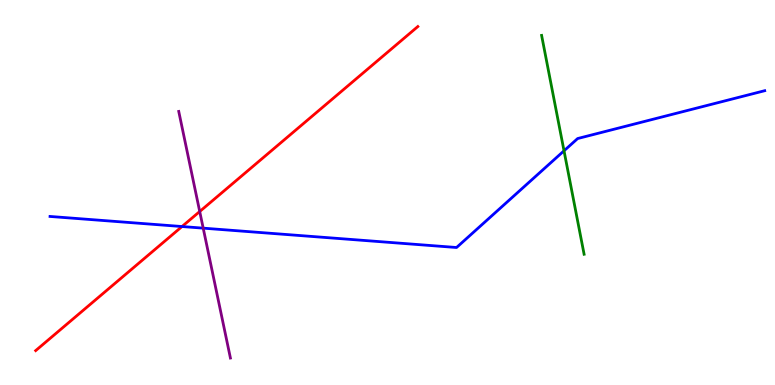[{'lines': ['blue', 'red'], 'intersections': [{'x': 2.35, 'y': 4.12}]}, {'lines': ['green', 'red'], 'intersections': []}, {'lines': ['purple', 'red'], 'intersections': [{'x': 2.58, 'y': 4.51}]}, {'lines': ['blue', 'green'], 'intersections': [{'x': 7.28, 'y': 6.08}]}, {'lines': ['blue', 'purple'], 'intersections': [{'x': 2.62, 'y': 4.07}]}, {'lines': ['green', 'purple'], 'intersections': []}]